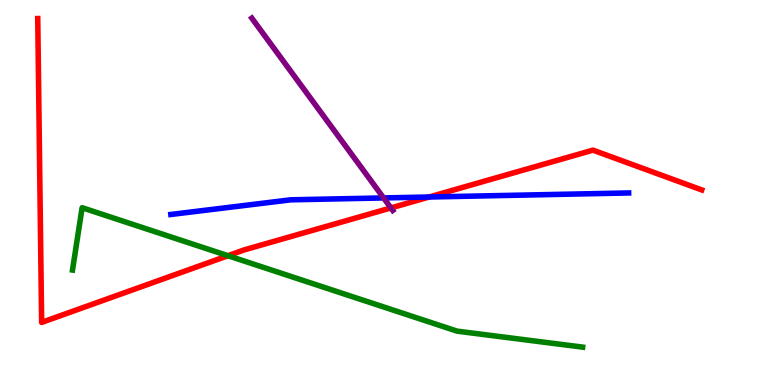[{'lines': ['blue', 'red'], 'intersections': [{'x': 5.54, 'y': 4.88}]}, {'lines': ['green', 'red'], 'intersections': [{'x': 2.94, 'y': 3.36}]}, {'lines': ['purple', 'red'], 'intersections': [{'x': 5.04, 'y': 4.6}]}, {'lines': ['blue', 'green'], 'intersections': []}, {'lines': ['blue', 'purple'], 'intersections': [{'x': 4.95, 'y': 4.86}]}, {'lines': ['green', 'purple'], 'intersections': []}]